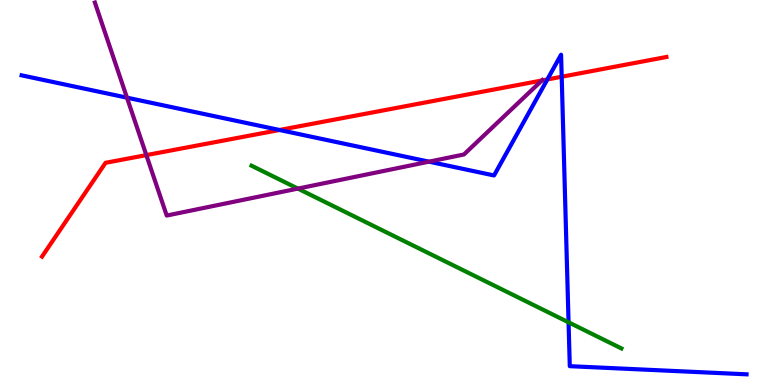[{'lines': ['blue', 'red'], 'intersections': [{'x': 3.61, 'y': 6.62}, {'x': 7.06, 'y': 7.94}, {'x': 7.25, 'y': 8.01}]}, {'lines': ['green', 'red'], 'intersections': []}, {'lines': ['purple', 'red'], 'intersections': [{'x': 1.89, 'y': 5.97}, {'x': 6.99, 'y': 7.91}]}, {'lines': ['blue', 'green'], 'intersections': [{'x': 7.34, 'y': 1.63}]}, {'lines': ['blue', 'purple'], 'intersections': [{'x': 1.64, 'y': 7.46}, {'x': 5.54, 'y': 5.8}]}, {'lines': ['green', 'purple'], 'intersections': [{'x': 3.84, 'y': 5.1}]}]